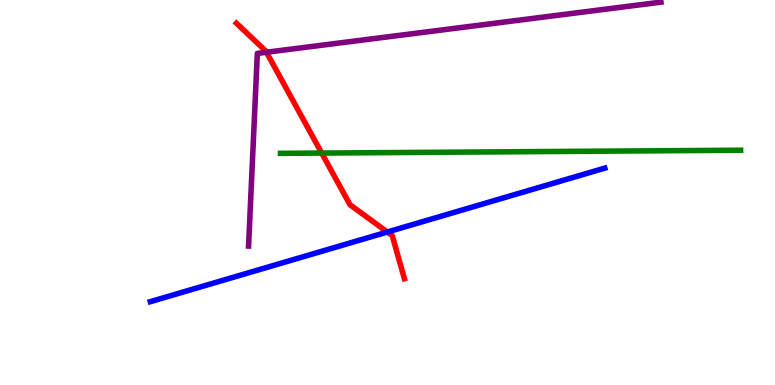[{'lines': ['blue', 'red'], 'intersections': [{'x': 5.0, 'y': 3.97}]}, {'lines': ['green', 'red'], 'intersections': [{'x': 4.15, 'y': 6.02}]}, {'lines': ['purple', 'red'], 'intersections': [{'x': 3.44, 'y': 8.64}]}, {'lines': ['blue', 'green'], 'intersections': []}, {'lines': ['blue', 'purple'], 'intersections': []}, {'lines': ['green', 'purple'], 'intersections': []}]